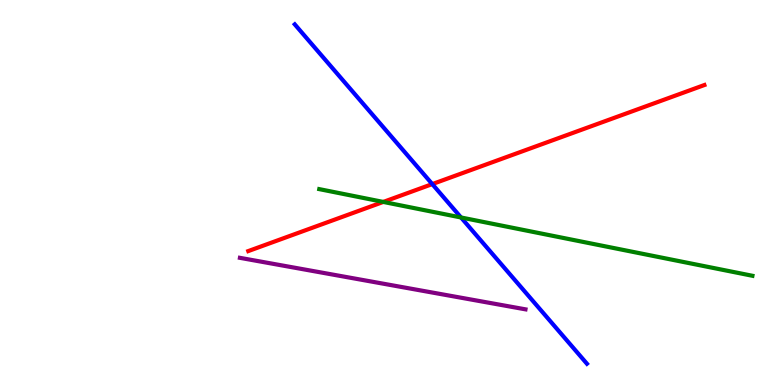[{'lines': ['blue', 'red'], 'intersections': [{'x': 5.58, 'y': 5.22}]}, {'lines': ['green', 'red'], 'intersections': [{'x': 4.95, 'y': 4.76}]}, {'lines': ['purple', 'red'], 'intersections': []}, {'lines': ['blue', 'green'], 'intersections': [{'x': 5.95, 'y': 4.35}]}, {'lines': ['blue', 'purple'], 'intersections': []}, {'lines': ['green', 'purple'], 'intersections': []}]